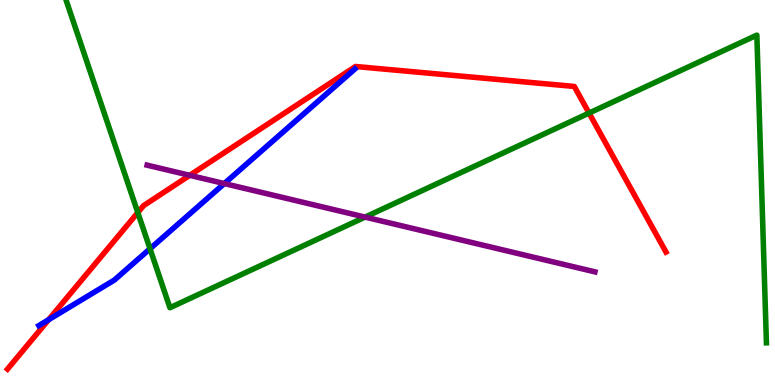[{'lines': ['blue', 'red'], 'intersections': [{'x': 0.627, 'y': 1.7}]}, {'lines': ['green', 'red'], 'intersections': [{'x': 1.78, 'y': 4.48}, {'x': 7.6, 'y': 7.06}]}, {'lines': ['purple', 'red'], 'intersections': [{'x': 2.45, 'y': 5.45}]}, {'lines': ['blue', 'green'], 'intersections': [{'x': 1.94, 'y': 3.54}]}, {'lines': ['blue', 'purple'], 'intersections': [{'x': 2.89, 'y': 5.23}]}, {'lines': ['green', 'purple'], 'intersections': [{'x': 4.71, 'y': 4.36}]}]